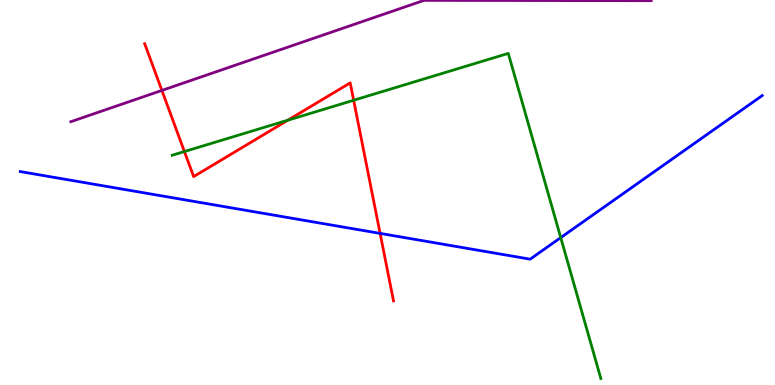[{'lines': ['blue', 'red'], 'intersections': [{'x': 4.9, 'y': 3.94}]}, {'lines': ['green', 'red'], 'intersections': [{'x': 2.38, 'y': 6.06}, {'x': 3.71, 'y': 6.88}, {'x': 4.56, 'y': 7.4}]}, {'lines': ['purple', 'red'], 'intersections': [{'x': 2.09, 'y': 7.65}]}, {'lines': ['blue', 'green'], 'intersections': [{'x': 7.24, 'y': 3.83}]}, {'lines': ['blue', 'purple'], 'intersections': []}, {'lines': ['green', 'purple'], 'intersections': []}]